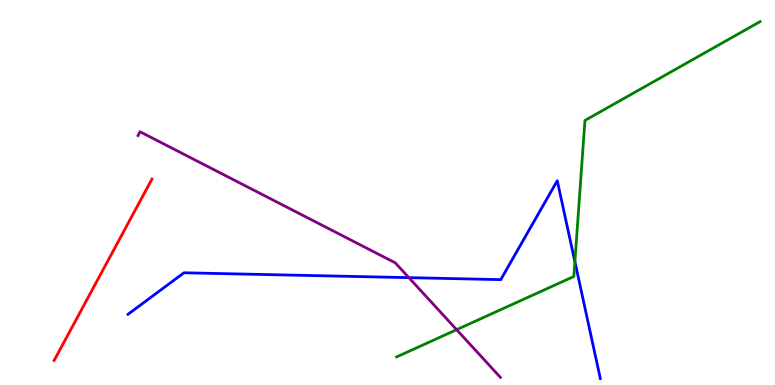[{'lines': ['blue', 'red'], 'intersections': []}, {'lines': ['green', 'red'], 'intersections': []}, {'lines': ['purple', 'red'], 'intersections': []}, {'lines': ['blue', 'green'], 'intersections': [{'x': 7.42, 'y': 3.2}]}, {'lines': ['blue', 'purple'], 'intersections': [{'x': 5.28, 'y': 2.79}]}, {'lines': ['green', 'purple'], 'intersections': [{'x': 5.89, 'y': 1.44}]}]